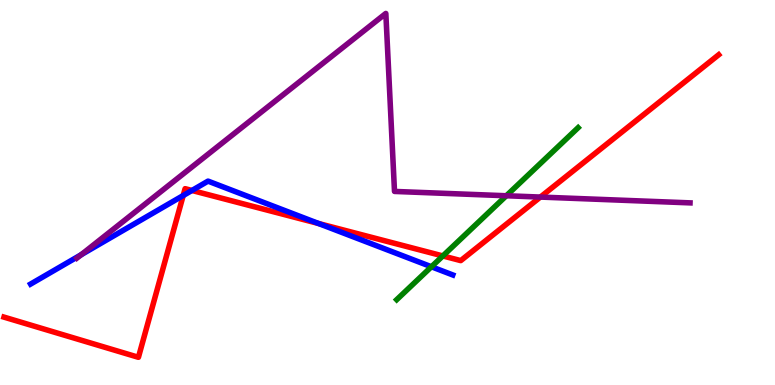[{'lines': ['blue', 'red'], 'intersections': [{'x': 2.36, 'y': 4.92}, {'x': 2.48, 'y': 5.05}, {'x': 4.11, 'y': 4.19}]}, {'lines': ['green', 'red'], 'intersections': [{'x': 5.71, 'y': 3.35}]}, {'lines': ['purple', 'red'], 'intersections': [{'x': 6.97, 'y': 4.88}]}, {'lines': ['blue', 'green'], 'intersections': [{'x': 5.57, 'y': 3.07}]}, {'lines': ['blue', 'purple'], 'intersections': [{'x': 1.05, 'y': 3.38}]}, {'lines': ['green', 'purple'], 'intersections': [{'x': 6.53, 'y': 4.92}]}]